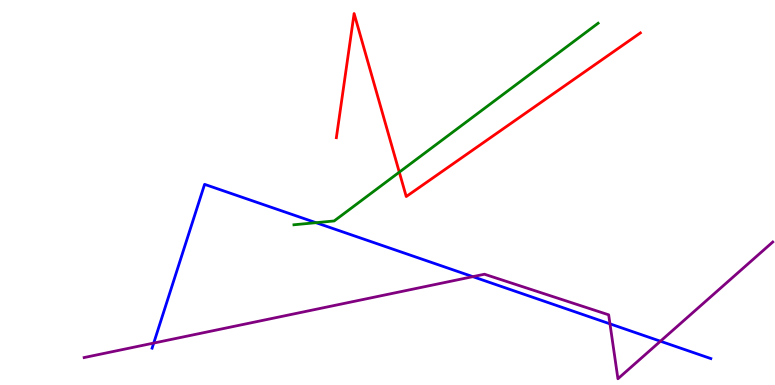[{'lines': ['blue', 'red'], 'intersections': []}, {'lines': ['green', 'red'], 'intersections': [{'x': 5.15, 'y': 5.53}]}, {'lines': ['purple', 'red'], 'intersections': []}, {'lines': ['blue', 'green'], 'intersections': [{'x': 4.08, 'y': 4.22}]}, {'lines': ['blue', 'purple'], 'intersections': [{'x': 1.98, 'y': 1.09}, {'x': 6.1, 'y': 2.81}, {'x': 7.87, 'y': 1.59}, {'x': 8.52, 'y': 1.14}]}, {'lines': ['green', 'purple'], 'intersections': []}]